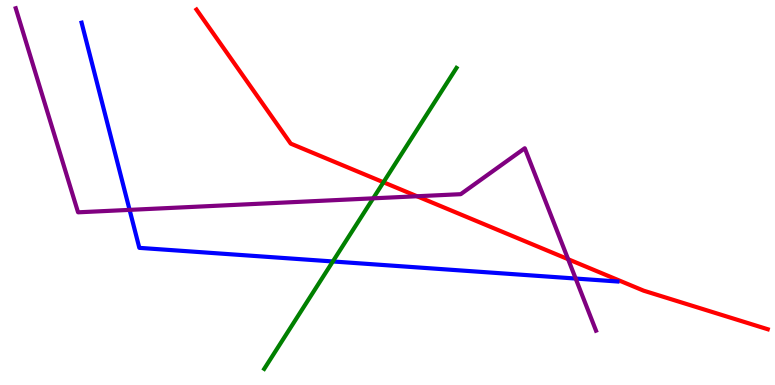[{'lines': ['blue', 'red'], 'intersections': []}, {'lines': ['green', 'red'], 'intersections': [{'x': 4.95, 'y': 5.27}]}, {'lines': ['purple', 'red'], 'intersections': [{'x': 5.38, 'y': 4.9}, {'x': 7.33, 'y': 3.27}]}, {'lines': ['blue', 'green'], 'intersections': [{'x': 4.29, 'y': 3.21}]}, {'lines': ['blue', 'purple'], 'intersections': [{'x': 1.67, 'y': 4.55}, {'x': 7.43, 'y': 2.77}]}, {'lines': ['green', 'purple'], 'intersections': [{'x': 4.82, 'y': 4.85}]}]